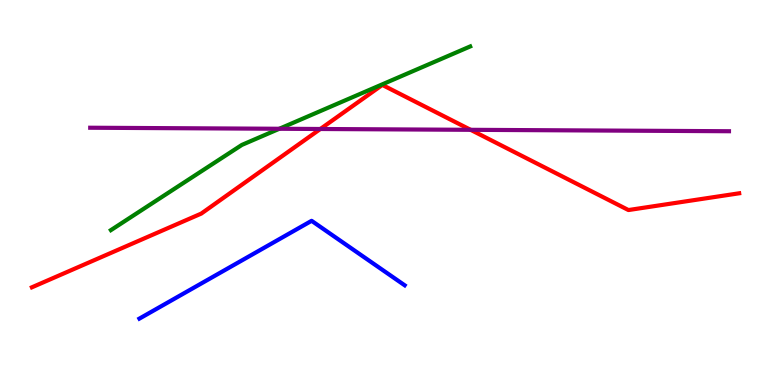[{'lines': ['blue', 'red'], 'intersections': []}, {'lines': ['green', 'red'], 'intersections': []}, {'lines': ['purple', 'red'], 'intersections': [{'x': 4.13, 'y': 6.65}, {'x': 6.07, 'y': 6.63}]}, {'lines': ['blue', 'green'], 'intersections': []}, {'lines': ['blue', 'purple'], 'intersections': []}, {'lines': ['green', 'purple'], 'intersections': [{'x': 3.6, 'y': 6.66}]}]